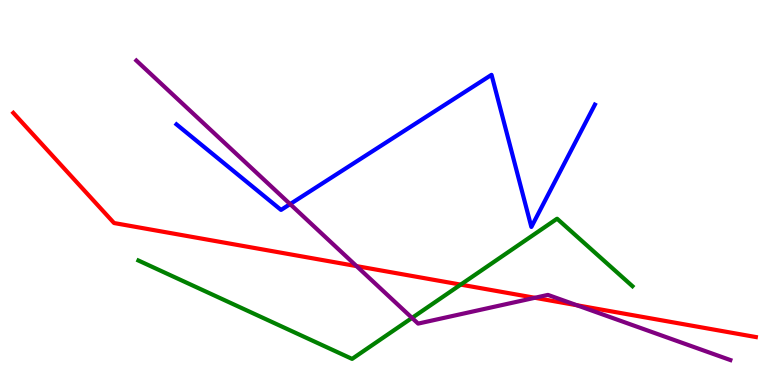[{'lines': ['blue', 'red'], 'intersections': []}, {'lines': ['green', 'red'], 'intersections': [{'x': 5.94, 'y': 2.61}]}, {'lines': ['purple', 'red'], 'intersections': [{'x': 4.6, 'y': 3.09}, {'x': 6.9, 'y': 2.27}, {'x': 7.44, 'y': 2.07}]}, {'lines': ['blue', 'green'], 'intersections': []}, {'lines': ['blue', 'purple'], 'intersections': [{'x': 3.74, 'y': 4.7}]}, {'lines': ['green', 'purple'], 'intersections': [{'x': 5.32, 'y': 1.74}]}]